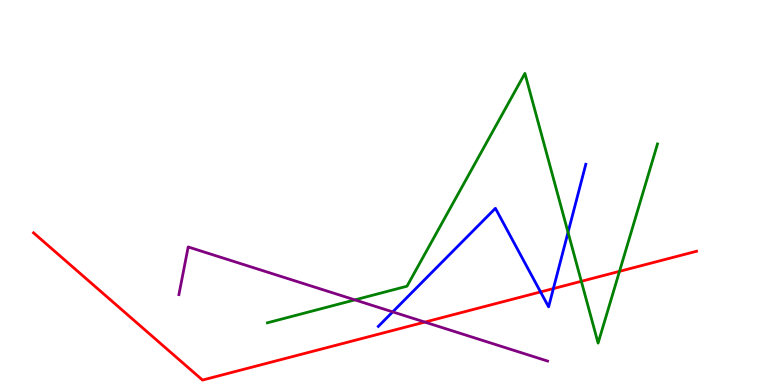[{'lines': ['blue', 'red'], 'intersections': [{'x': 6.97, 'y': 2.42}, {'x': 7.14, 'y': 2.5}]}, {'lines': ['green', 'red'], 'intersections': [{'x': 7.5, 'y': 2.69}, {'x': 7.99, 'y': 2.95}]}, {'lines': ['purple', 'red'], 'intersections': [{'x': 5.48, 'y': 1.63}]}, {'lines': ['blue', 'green'], 'intersections': [{'x': 7.33, 'y': 3.96}]}, {'lines': ['blue', 'purple'], 'intersections': [{'x': 5.07, 'y': 1.9}]}, {'lines': ['green', 'purple'], 'intersections': [{'x': 4.58, 'y': 2.21}]}]